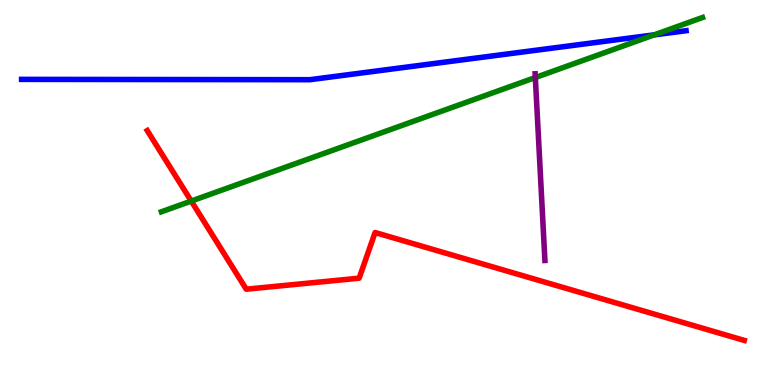[{'lines': ['blue', 'red'], 'intersections': []}, {'lines': ['green', 'red'], 'intersections': [{'x': 2.47, 'y': 4.78}]}, {'lines': ['purple', 'red'], 'intersections': []}, {'lines': ['blue', 'green'], 'intersections': [{'x': 8.44, 'y': 9.09}]}, {'lines': ['blue', 'purple'], 'intersections': []}, {'lines': ['green', 'purple'], 'intersections': [{'x': 6.91, 'y': 7.99}]}]